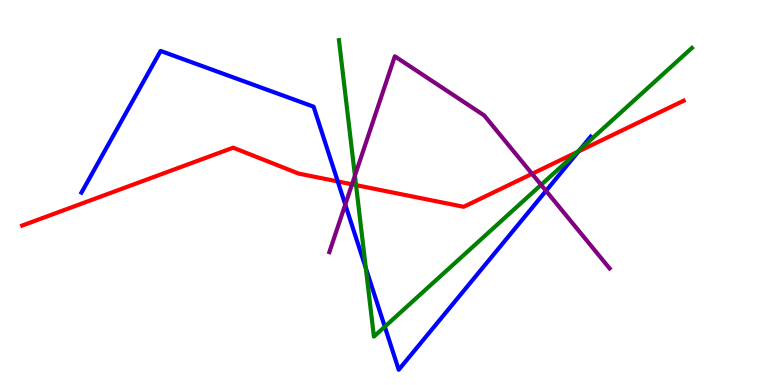[{'lines': ['blue', 'red'], 'intersections': [{'x': 4.36, 'y': 5.29}, {'x': 7.46, 'y': 6.07}]}, {'lines': ['green', 'red'], 'intersections': [{'x': 4.59, 'y': 5.19}, {'x': 7.45, 'y': 6.05}]}, {'lines': ['purple', 'red'], 'intersections': [{'x': 4.54, 'y': 5.21}, {'x': 6.87, 'y': 5.49}]}, {'lines': ['blue', 'green'], 'intersections': [{'x': 4.72, 'y': 3.04}, {'x': 4.97, 'y': 1.51}, {'x': 7.49, 'y': 6.12}]}, {'lines': ['blue', 'purple'], 'intersections': [{'x': 4.45, 'y': 4.69}, {'x': 7.05, 'y': 5.04}]}, {'lines': ['green', 'purple'], 'intersections': [{'x': 4.58, 'y': 5.44}, {'x': 6.98, 'y': 5.2}]}]